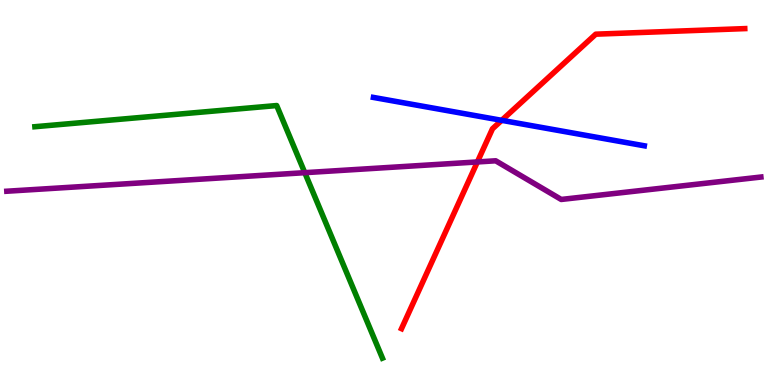[{'lines': ['blue', 'red'], 'intersections': [{'x': 6.47, 'y': 6.87}]}, {'lines': ['green', 'red'], 'intersections': []}, {'lines': ['purple', 'red'], 'intersections': [{'x': 6.16, 'y': 5.79}]}, {'lines': ['blue', 'green'], 'intersections': []}, {'lines': ['blue', 'purple'], 'intersections': []}, {'lines': ['green', 'purple'], 'intersections': [{'x': 3.93, 'y': 5.51}]}]